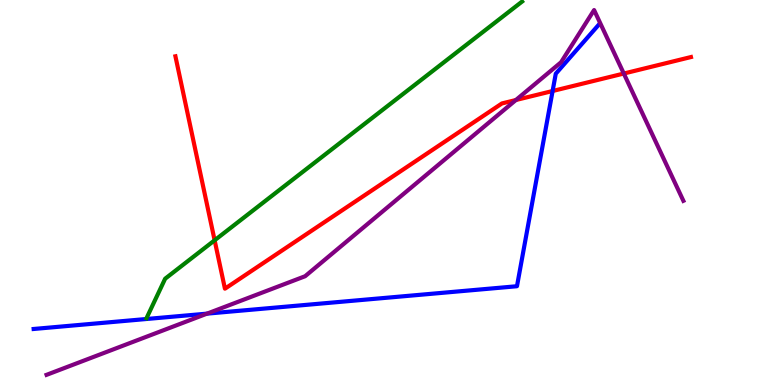[{'lines': ['blue', 'red'], 'intersections': [{'x': 7.13, 'y': 7.64}]}, {'lines': ['green', 'red'], 'intersections': [{'x': 2.77, 'y': 3.76}]}, {'lines': ['purple', 'red'], 'intersections': [{'x': 6.66, 'y': 7.4}, {'x': 8.05, 'y': 8.09}]}, {'lines': ['blue', 'green'], 'intersections': []}, {'lines': ['blue', 'purple'], 'intersections': [{'x': 2.67, 'y': 1.85}]}, {'lines': ['green', 'purple'], 'intersections': []}]